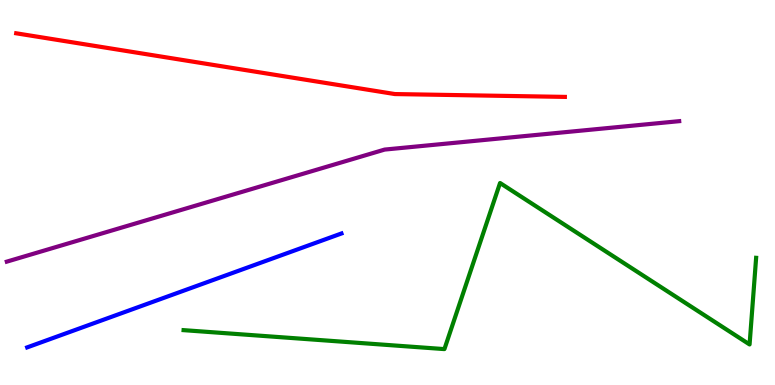[{'lines': ['blue', 'red'], 'intersections': []}, {'lines': ['green', 'red'], 'intersections': []}, {'lines': ['purple', 'red'], 'intersections': []}, {'lines': ['blue', 'green'], 'intersections': []}, {'lines': ['blue', 'purple'], 'intersections': []}, {'lines': ['green', 'purple'], 'intersections': []}]